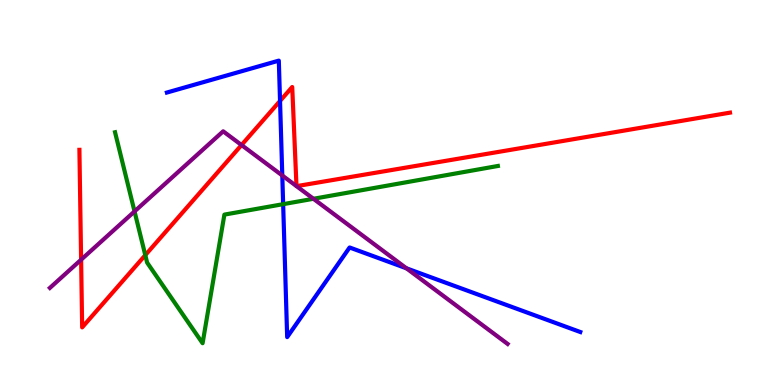[{'lines': ['blue', 'red'], 'intersections': [{'x': 3.61, 'y': 7.38}]}, {'lines': ['green', 'red'], 'intersections': [{'x': 1.87, 'y': 3.37}]}, {'lines': ['purple', 'red'], 'intersections': [{'x': 1.05, 'y': 3.25}, {'x': 3.12, 'y': 6.23}, {'x': 3.83, 'y': 5.17}, {'x': 3.83, 'y': 5.16}]}, {'lines': ['blue', 'green'], 'intersections': [{'x': 3.65, 'y': 4.7}]}, {'lines': ['blue', 'purple'], 'intersections': [{'x': 3.64, 'y': 5.44}, {'x': 5.24, 'y': 3.03}]}, {'lines': ['green', 'purple'], 'intersections': [{'x': 1.74, 'y': 4.51}, {'x': 4.04, 'y': 4.84}]}]